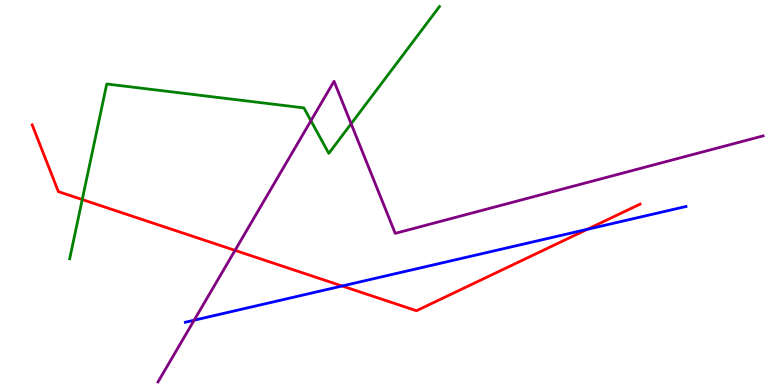[{'lines': ['blue', 'red'], 'intersections': [{'x': 4.41, 'y': 2.57}, {'x': 7.58, 'y': 4.04}]}, {'lines': ['green', 'red'], 'intersections': [{'x': 1.06, 'y': 4.82}]}, {'lines': ['purple', 'red'], 'intersections': [{'x': 3.03, 'y': 3.5}]}, {'lines': ['blue', 'green'], 'intersections': []}, {'lines': ['blue', 'purple'], 'intersections': [{'x': 2.51, 'y': 1.68}]}, {'lines': ['green', 'purple'], 'intersections': [{'x': 4.01, 'y': 6.86}, {'x': 4.53, 'y': 6.79}]}]